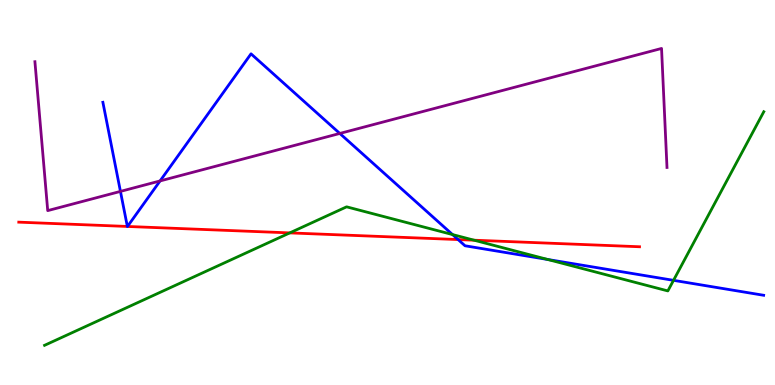[{'lines': ['blue', 'red'], 'intersections': [{'x': 1.64, 'y': 4.12}, {'x': 1.64, 'y': 4.12}, {'x': 5.91, 'y': 3.78}]}, {'lines': ['green', 'red'], 'intersections': [{'x': 3.74, 'y': 3.95}, {'x': 6.12, 'y': 3.76}]}, {'lines': ['purple', 'red'], 'intersections': []}, {'lines': ['blue', 'green'], 'intersections': [{'x': 5.84, 'y': 3.91}, {'x': 7.07, 'y': 3.26}, {'x': 8.69, 'y': 2.72}]}, {'lines': ['blue', 'purple'], 'intersections': [{'x': 1.55, 'y': 5.03}, {'x': 2.07, 'y': 5.3}, {'x': 4.38, 'y': 6.53}]}, {'lines': ['green', 'purple'], 'intersections': []}]